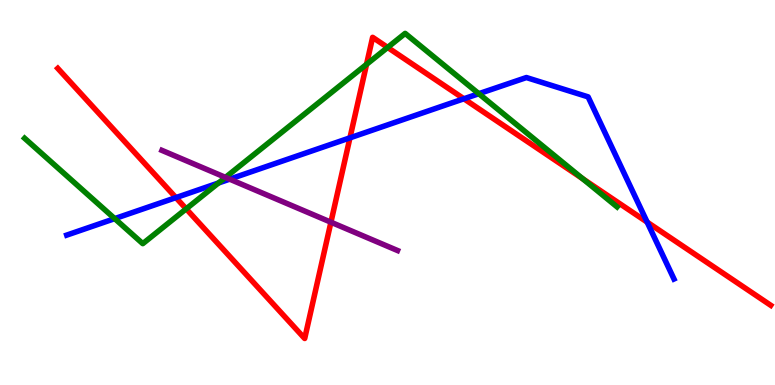[{'lines': ['blue', 'red'], 'intersections': [{'x': 2.27, 'y': 4.87}, {'x': 4.52, 'y': 6.42}, {'x': 5.99, 'y': 7.43}, {'x': 8.35, 'y': 4.23}]}, {'lines': ['green', 'red'], 'intersections': [{'x': 2.4, 'y': 4.58}, {'x': 4.73, 'y': 8.33}, {'x': 5.0, 'y': 8.77}, {'x': 7.52, 'y': 5.36}]}, {'lines': ['purple', 'red'], 'intersections': [{'x': 4.27, 'y': 4.23}]}, {'lines': ['blue', 'green'], 'intersections': [{'x': 1.48, 'y': 4.32}, {'x': 2.82, 'y': 5.25}, {'x': 6.18, 'y': 7.57}]}, {'lines': ['blue', 'purple'], 'intersections': [{'x': 2.96, 'y': 5.35}]}, {'lines': ['green', 'purple'], 'intersections': [{'x': 2.91, 'y': 5.39}]}]